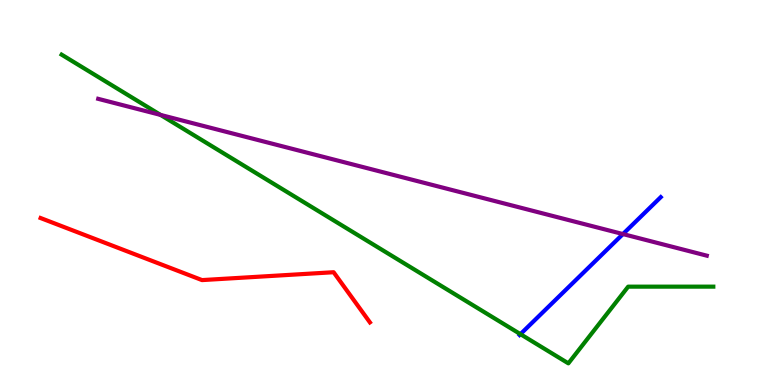[{'lines': ['blue', 'red'], 'intersections': []}, {'lines': ['green', 'red'], 'intersections': []}, {'lines': ['purple', 'red'], 'intersections': []}, {'lines': ['blue', 'green'], 'intersections': [{'x': 6.72, 'y': 1.32}]}, {'lines': ['blue', 'purple'], 'intersections': [{'x': 8.04, 'y': 3.92}]}, {'lines': ['green', 'purple'], 'intersections': [{'x': 2.07, 'y': 7.02}]}]